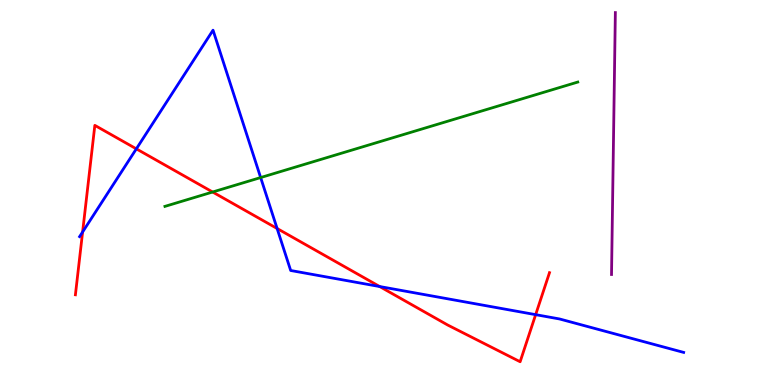[{'lines': ['blue', 'red'], 'intersections': [{'x': 1.07, 'y': 3.97}, {'x': 1.76, 'y': 6.13}, {'x': 3.58, 'y': 4.06}, {'x': 4.9, 'y': 2.56}, {'x': 6.91, 'y': 1.83}]}, {'lines': ['green', 'red'], 'intersections': [{'x': 2.74, 'y': 5.01}]}, {'lines': ['purple', 'red'], 'intersections': []}, {'lines': ['blue', 'green'], 'intersections': [{'x': 3.36, 'y': 5.39}]}, {'lines': ['blue', 'purple'], 'intersections': []}, {'lines': ['green', 'purple'], 'intersections': []}]